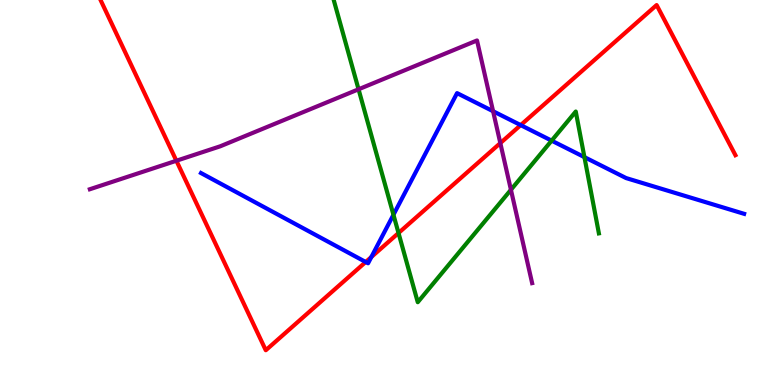[{'lines': ['blue', 'red'], 'intersections': [{'x': 4.72, 'y': 3.19}, {'x': 4.79, 'y': 3.32}, {'x': 6.72, 'y': 6.75}]}, {'lines': ['green', 'red'], 'intersections': [{'x': 5.14, 'y': 3.95}]}, {'lines': ['purple', 'red'], 'intersections': [{'x': 2.28, 'y': 5.82}, {'x': 6.46, 'y': 6.28}]}, {'lines': ['blue', 'green'], 'intersections': [{'x': 5.08, 'y': 4.42}, {'x': 7.12, 'y': 6.35}, {'x': 7.54, 'y': 5.92}]}, {'lines': ['blue', 'purple'], 'intersections': [{'x': 6.36, 'y': 7.11}]}, {'lines': ['green', 'purple'], 'intersections': [{'x': 4.63, 'y': 7.68}, {'x': 6.59, 'y': 5.07}]}]